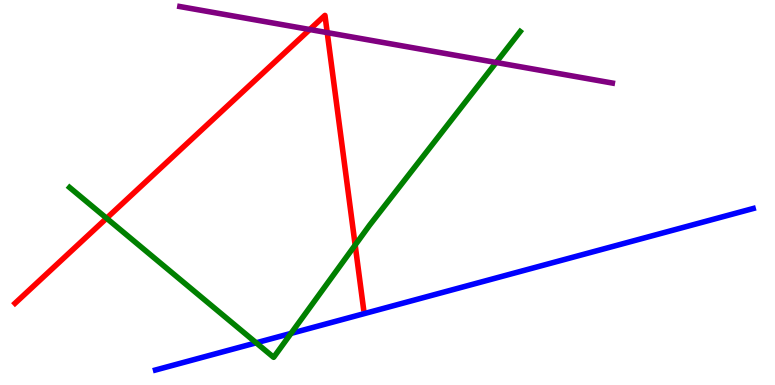[{'lines': ['blue', 'red'], 'intersections': []}, {'lines': ['green', 'red'], 'intersections': [{'x': 1.38, 'y': 4.33}, {'x': 4.58, 'y': 3.64}]}, {'lines': ['purple', 'red'], 'intersections': [{'x': 4.0, 'y': 9.23}, {'x': 4.22, 'y': 9.15}]}, {'lines': ['blue', 'green'], 'intersections': [{'x': 3.31, 'y': 1.1}, {'x': 3.76, 'y': 1.34}]}, {'lines': ['blue', 'purple'], 'intersections': []}, {'lines': ['green', 'purple'], 'intersections': [{'x': 6.4, 'y': 8.38}]}]